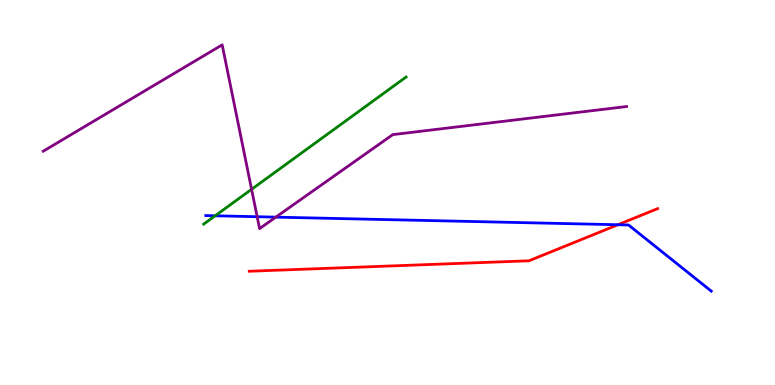[{'lines': ['blue', 'red'], 'intersections': [{'x': 7.97, 'y': 4.16}]}, {'lines': ['green', 'red'], 'intersections': []}, {'lines': ['purple', 'red'], 'intersections': []}, {'lines': ['blue', 'green'], 'intersections': [{'x': 2.78, 'y': 4.4}]}, {'lines': ['blue', 'purple'], 'intersections': [{'x': 3.32, 'y': 4.37}, {'x': 3.56, 'y': 4.36}]}, {'lines': ['green', 'purple'], 'intersections': [{'x': 3.25, 'y': 5.08}]}]